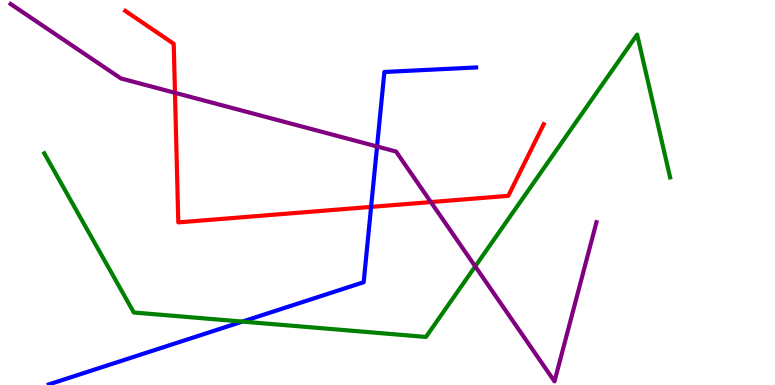[{'lines': ['blue', 'red'], 'intersections': [{'x': 4.79, 'y': 4.63}]}, {'lines': ['green', 'red'], 'intersections': []}, {'lines': ['purple', 'red'], 'intersections': [{'x': 2.26, 'y': 7.59}, {'x': 5.56, 'y': 4.75}]}, {'lines': ['blue', 'green'], 'intersections': [{'x': 3.13, 'y': 1.65}]}, {'lines': ['blue', 'purple'], 'intersections': [{'x': 4.87, 'y': 6.2}]}, {'lines': ['green', 'purple'], 'intersections': [{'x': 6.13, 'y': 3.08}]}]